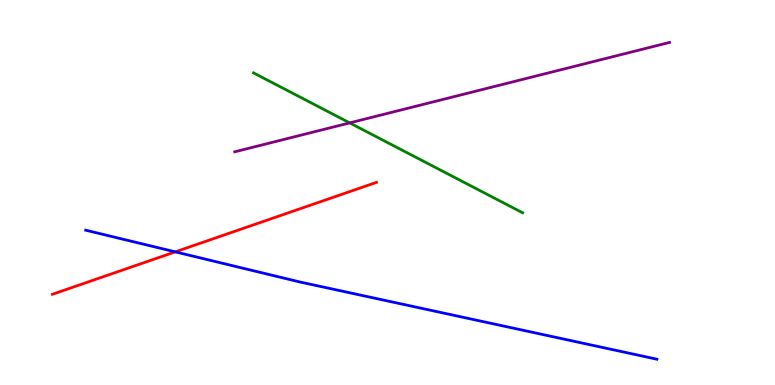[{'lines': ['blue', 'red'], 'intersections': [{'x': 2.26, 'y': 3.46}]}, {'lines': ['green', 'red'], 'intersections': []}, {'lines': ['purple', 'red'], 'intersections': []}, {'lines': ['blue', 'green'], 'intersections': []}, {'lines': ['blue', 'purple'], 'intersections': []}, {'lines': ['green', 'purple'], 'intersections': [{'x': 4.51, 'y': 6.81}]}]